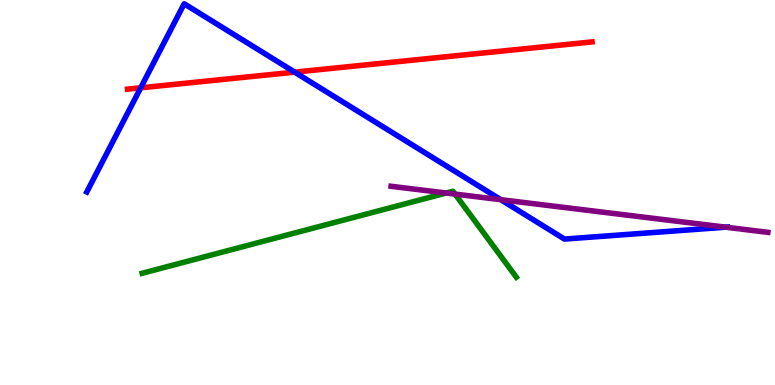[{'lines': ['blue', 'red'], 'intersections': [{'x': 1.82, 'y': 7.72}, {'x': 3.8, 'y': 8.13}]}, {'lines': ['green', 'red'], 'intersections': []}, {'lines': ['purple', 'red'], 'intersections': []}, {'lines': ['blue', 'green'], 'intersections': []}, {'lines': ['blue', 'purple'], 'intersections': [{'x': 6.46, 'y': 4.81}, {'x': 9.36, 'y': 4.1}]}, {'lines': ['green', 'purple'], 'intersections': [{'x': 5.76, 'y': 4.99}, {'x': 5.87, 'y': 4.96}]}]